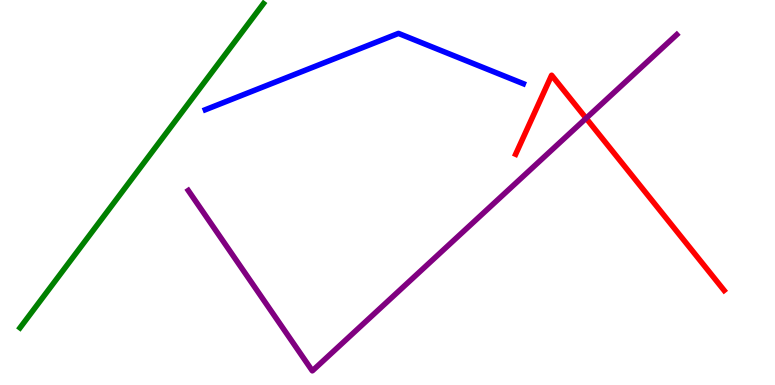[{'lines': ['blue', 'red'], 'intersections': []}, {'lines': ['green', 'red'], 'intersections': []}, {'lines': ['purple', 'red'], 'intersections': [{'x': 7.56, 'y': 6.93}]}, {'lines': ['blue', 'green'], 'intersections': []}, {'lines': ['blue', 'purple'], 'intersections': []}, {'lines': ['green', 'purple'], 'intersections': []}]